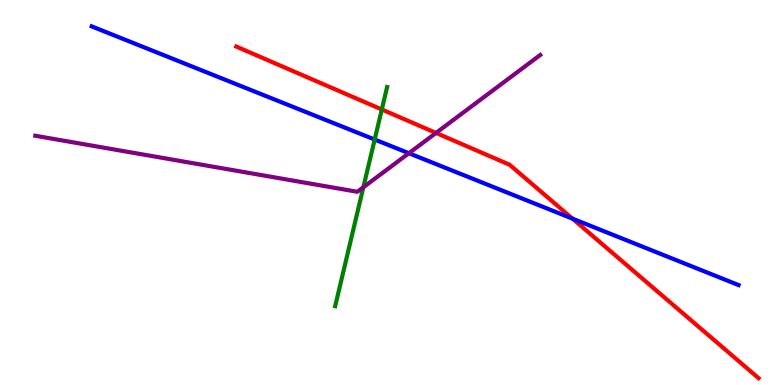[{'lines': ['blue', 'red'], 'intersections': [{'x': 7.39, 'y': 4.32}]}, {'lines': ['green', 'red'], 'intersections': [{'x': 4.93, 'y': 7.16}]}, {'lines': ['purple', 'red'], 'intersections': [{'x': 5.63, 'y': 6.55}]}, {'lines': ['blue', 'green'], 'intersections': [{'x': 4.83, 'y': 6.38}]}, {'lines': ['blue', 'purple'], 'intersections': [{'x': 5.28, 'y': 6.02}]}, {'lines': ['green', 'purple'], 'intersections': [{'x': 4.69, 'y': 5.14}]}]